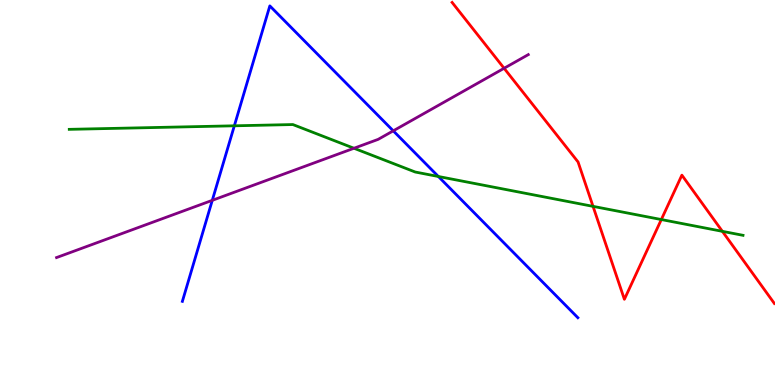[{'lines': ['blue', 'red'], 'intersections': []}, {'lines': ['green', 'red'], 'intersections': [{'x': 7.65, 'y': 4.64}, {'x': 8.53, 'y': 4.3}, {'x': 9.32, 'y': 3.99}]}, {'lines': ['purple', 'red'], 'intersections': [{'x': 6.5, 'y': 8.23}]}, {'lines': ['blue', 'green'], 'intersections': [{'x': 3.02, 'y': 6.73}, {'x': 5.66, 'y': 5.42}]}, {'lines': ['blue', 'purple'], 'intersections': [{'x': 2.74, 'y': 4.8}, {'x': 5.07, 'y': 6.6}]}, {'lines': ['green', 'purple'], 'intersections': [{'x': 4.57, 'y': 6.15}]}]